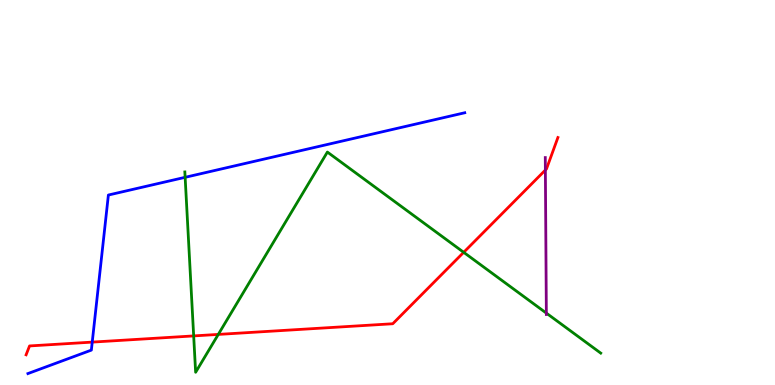[{'lines': ['blue', 'red'], 'intersections': [{'x': 1.19, 'y': 1.11}]}, {'lines': ['green', 'red'], 'intersections': [{'x': 2.5, 'y': 1.27}, {'x': 2.82, 'y': 1.31}, {'x': 5.98, 'y': 3.45}]}, {'lines': ['purple', 'red'], 'intersections': [{'x': 7.04, 'y': 5.58}]}, {'lines': ['blue', 'green'], 'intersections': [{'x': 2.39, 'y': 5.39}]}, {'lines': ['blue', 'purple'], 'intersections': []}, {'lines': ['green', 'purple'], 'intersections': [{'x': 7.05, 'y': 1.87}]}]